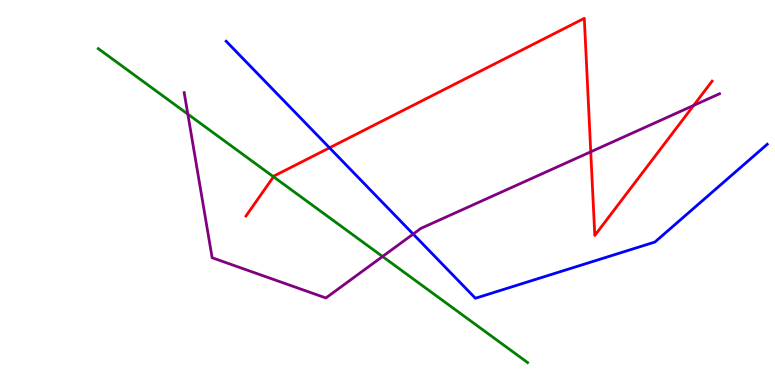[{'lines': ['blue', 'red'], 'intersections': [{'x': 4.25, 'y': 6.16}]}, {'lines': ['green', 'red'], 'intersections': [{'x': 3.53, 'y': 5.41}]}, {'lines': ['purple', 'red'], 'intersections': [{'x': 7.62, 'y': 6.06}, {'x': 8.95, 'y': 7.26}]}, {'lines': ['blue', 'green'], 'intersections': []}, {'lines': ['blue', 'purple'], 'intersections': [{'x': 5.33, 'y': 3.92}]}, {'lines': ['green', 'purple'], 'intersections': [{'x': 2.42, 'y': 7.04}, {'x': 4.94, 'y': 3.34}]}]